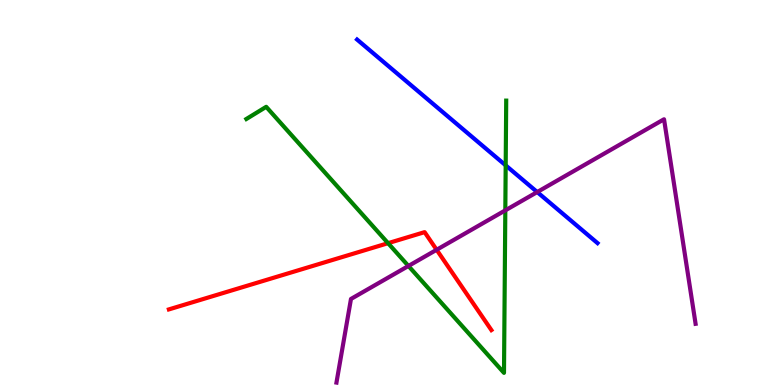[{'lines': ['blue', 'red'], 'intersections': []}, {'lines': ['green', 'red'], 'intersections': [{'x': 5.01, 'y': 3.68}]}, {'lines': ['purple', 'red'], 'intersections': [{'x': 5.63, 'y': 3.51}]}, {'lines': ['blue', 'green'], 'intersections': [{'x': 6.52, 'y': 5.7}]}, {'lines': ['blue', 'purple'], 'intersections': [{'x': 6.93, 'y': 5.01}]}, {'lines': ['green', 'purple'], 'intersections': [{'x': 5.27, 'y': 3.09}, {'x': 6.52, 'y': 4.54}]}]